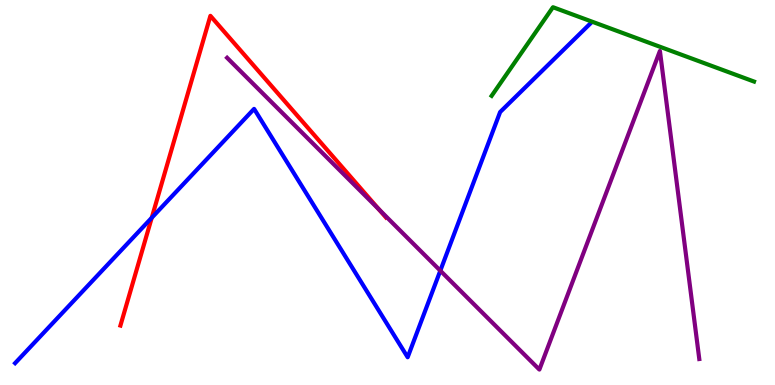[{'lines': ['blue', 'red'], 'intersections': [{'x': 1.96, 'y': 4.34}]}, {'lines': ['green', 'red'], 'intersections': []}, {'lines': ['purple', 'red'], 'intersections': [{'x': 4.89, 'y': 4.56}]}, {'lines': ['blue', 'green'], 'intersections': []}, {'lines': ['blue', 'purple'], 'intersections': [{'x': 5.68, 'y': 2.97}]}, {'lines': ['green', 'purple'], 'intersections': []}]